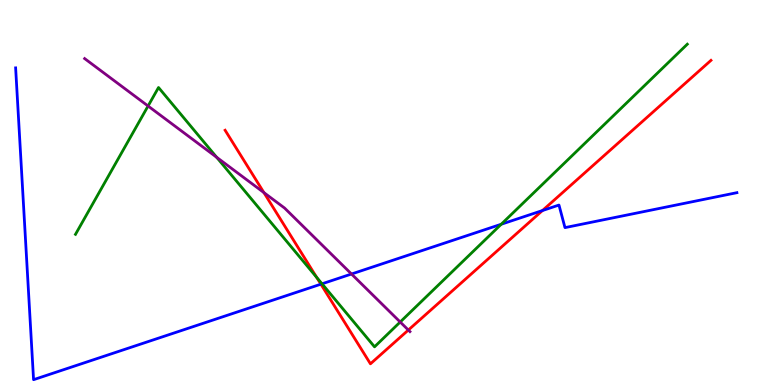[{'lines': ['blue', 'red'], 'intersections': [{'x': 4.14, 'y': 2.62}, {'x': 7.0, 'y': 4.53}]}, {'lines': ['green', 'red'], 'intersections': [{'x': 4.09, 'y': 2.8}]}, {'lines': ['purple', 'red'], 'intersections': [{'x': 3.41, 'y': 5.0}, {'x': 5.27, 'y': 1.43}]}, {'lines': ['blue', 'green'], 'intersections': [{'x': 4.16, 'y': 2.63}, {'x': 6.47, 'y': 4.18}]}, {'lines': ['blue', 'purple'], 'intersections': [{'x': 4.54, 'y': 2.88}]}, {'lines': ['green', 'purple'], 'intersections': [{'x': 1.91, 'y': 7.25}, {'x': 2.8, 'y': 5.92}, {'x': 5.16, 'y': 1.64}]}]